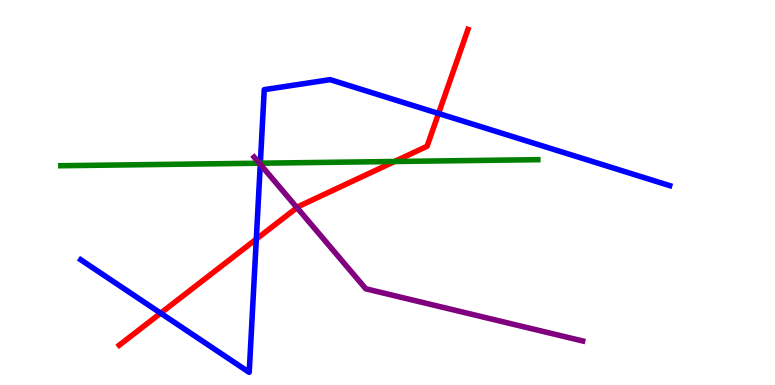[{'lines': ['blue', 'red'], 'intersections': [{'x': 2.07, 'y': 1.87}, {'x': 3.31, 'y': 3.79}, {'x': 5.66, 'y': 7.05}]}, {'lines': ['green', 'red'], 'intersections': [{'x': 5.09, 'y': 5.81}]}, {'lines': ['purple', 'red'], 'intersections': [{'x': 3.83, 'y': 4.61}]}, {'lines': ['blue', 'green'], 'intersections': [{'x': 3.36, 'y': 5.76}]}, {'lines': ['blue', 'purple'], 'intersections': [{'x': 3.36, 'y': 5.73}]}, {'lines': ['green', 'purple'], 'intersections': [{'x': 3.35, 'y': 5.76}]}]